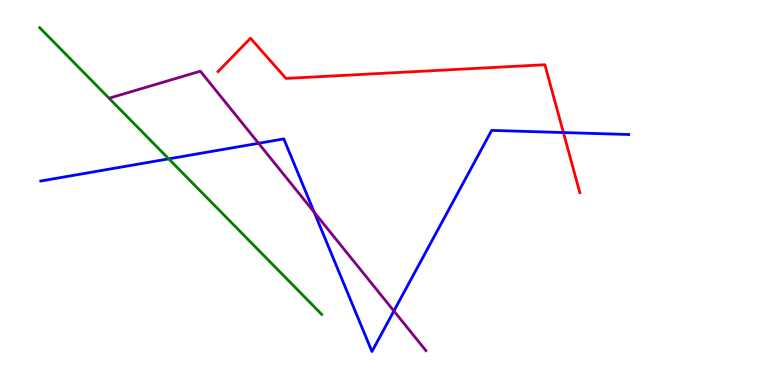[{'lines': ['blue', 'red'], 'intersections': [{'x': 7.27, 'y': 6.56}]}, {'lines': ['green', 'red'], 'intersections': []}, {'lines': ['purple', 'red'], 'intersections': []}, {'lines': ['blue', 'green'], 'intersections': [{'x': 2.18, 'y': 5.87}]}, {'lines': ['blue', 'purple'], 'intersections': [{'x': 3.34, 'y': 6.28}, {'x': 4.05, 'y': 4.49}, {'x': 5.08, 'y': 1.92}]}, {'lines': ['green', 'purple'], 'intersections': []}]